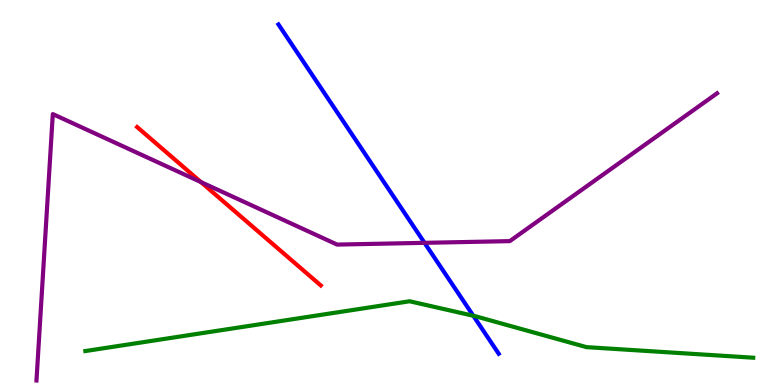[{'lines': ['blue', 'red'], 'intersections': []}, {'lines': ['green', 'red'], 'intersections': []}, {'lines': ['purple', 'red'], 'intersections': [{'x': 2.59, 'y': 5.27}]}, {'lines': ['blue', 'green'], 'intersections': [{'x': 6.11, 'y': 1.8}]}, {'lines': ['blue', 'purple'], 'intersections': [{'x': 5.48, 'y': 3.69}]}, {'lines': ['green', 'purple'], 'intersections': []}]